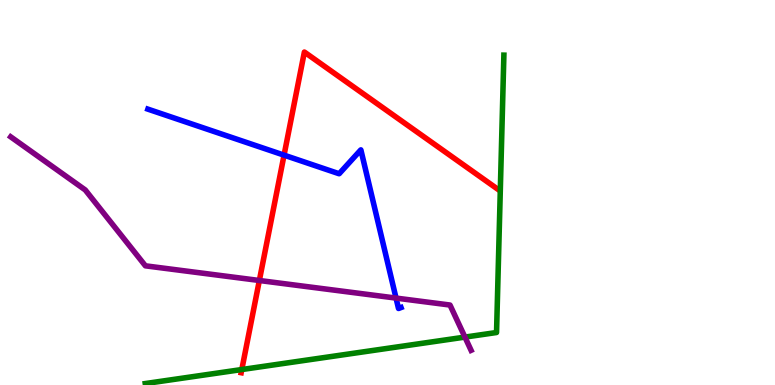[{'lines': ['blue', 'red'], 'intersections': [{'x': 3.67, 'y': 5.97}]}, {'lines': ['green', 'red'], 'intersections': [{'x': 3.12, 'y': 0.402}]}, {'lines': ['purple', 'red'], 'intersections': [{'x': 3.35, 'y': 2.71}]}, {'lines': ['blue', 'green'], 'intersections': []}, {'lines': ['blue', 'purple'], 'intersections': [{'x': 5.11, 'y': 2.26}]}, {'lines': ['green', 'purple'], 'intersections': [{'x': 6.0, 'y': 1.24}]}]